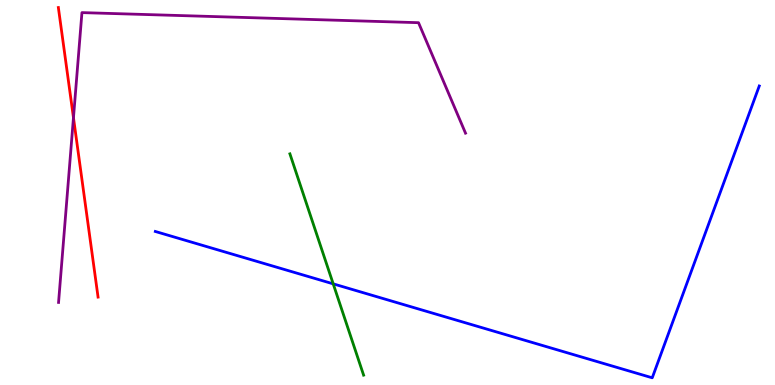[{'lines': ['blue', 'red'], 'intersections': []}, {'lines': ['green', 'red'], 'intersections': []}, {'lines': ['purple', 'red'], 'intersections': [{'x': 0.948, 'y': 6.94}]}, {'lines': ['blue', 'green'], 'intersections': [{'x': 4.3, 'y': 2.63}]}, {'lines': ['blue', 'purple'], 'intersections': []}, {'lines': ['green', 'purple'], 'intersections': []}]